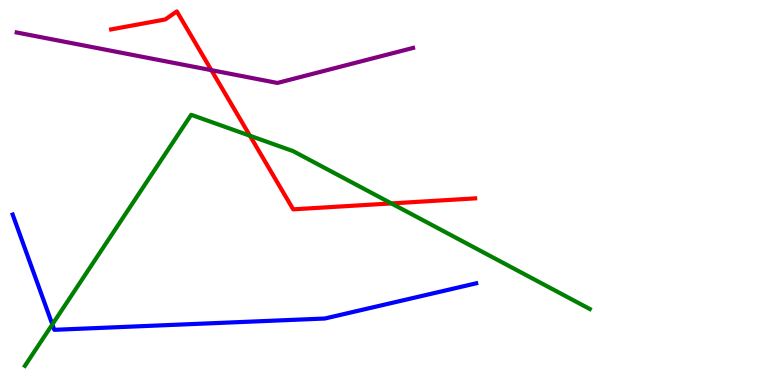[{'lines': ['blue', 'red'], 'intersections': []}, {'lines': ['green', 'red'], 'intersections': [{'x': 3.22, 'y': 6.47}, {'x': 5.05, 'y': 4.72}]}, {'lines': ['purple', 'red'], 'intersections': [{'x': 2.73, 'y': 8.18}]}, {'lines': ['blue', 'green'], 'intersections': [{'x': 0.675, 'y': 1.57}]}, {'lines': ['blue', 'purple'], 'intersections': []}, {'lines': ['green', 'purple'], 'intersections': []}]